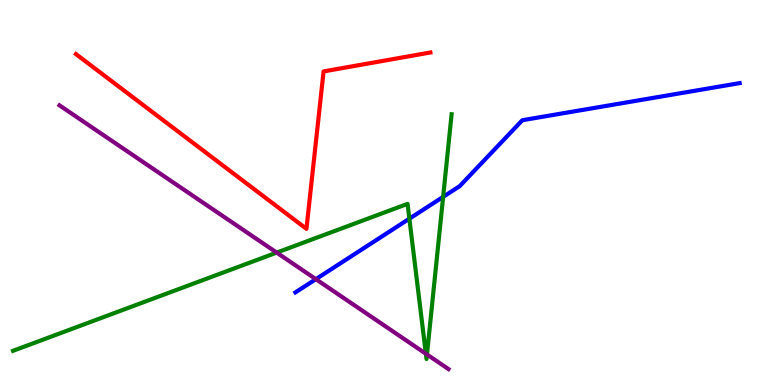[{'lines': ['blue', 'red'], 'intersections': []}, {'lines': ['green', 'red'], 'intersections': []}, {'lines': ['purple', 'red'], 'intersections': []}, {'lines': ['blue', 'green'], 'intersections': [{'x': 5.28, 'y': 4.32}, {'x': 5.72, 'y': 4.89}]}, {'lines': ['blue', 'purple'], 'intersections': [{'x': 4.08, 'y': 2.75}]}, {'lines': ['green', 'purple'], 'intersections': [{'x': 3.57, 'y': 3.44}, {'x': 5.5, 'y': 0.812}, {'x': 5.51, 'y': 0.793}]}]